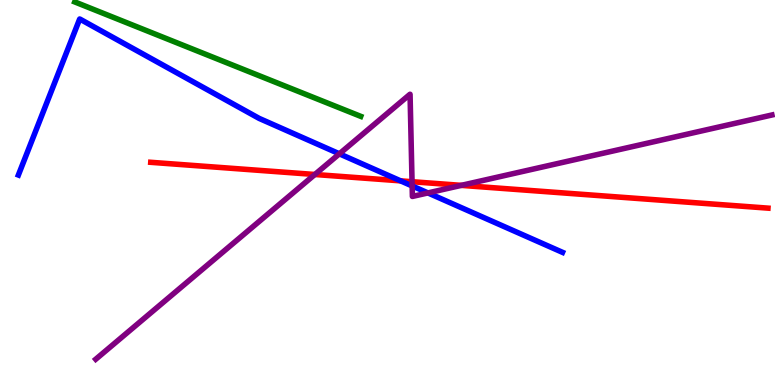[{'lines': ['blue', 'red'], 'intersections': [{'x': 5.17, 'y': 5.3}]}, {'lines': ['green', 'red'], 'intersections': []}, {'lines': ['purple', 'red'], 'intersections': [{'x': 4.06, 'y': 5.47}, {'x': 5.32, 'y': 5.28}, {'x': 5.95, 'y': 5.19}]}, {'lines': ['blue', 'green'], 'intersections': []}, {'lines': ['blue', 'purple'], 'intersections': [{'x': 4.38, 'y': 6.0}, {'x': 5.32, 'y': 5.17}, {'x': 5.52, 'y': 4.99}]}, {'lines': ['green', 'purple'], 'intersections': []}]